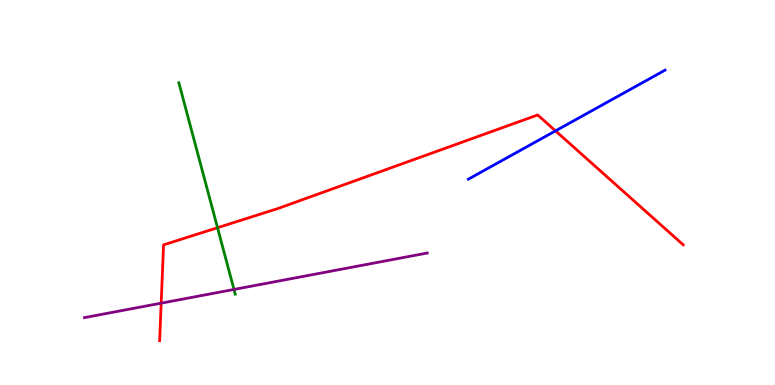[{'lines': ['blue', 'red'], 'intersections': [{'x': 7.17, 'y': 6.6}]}, {'lines': ['green', 'red'], 'intersections': [{'x': 2.81, 'y': 4.09}]}, {'lines': ['purple', 'red'], 'intersections': [{'x': 2.08, 'y': 2.13}]}, {'lines': ['blue', 'green'], 'intersections': []}, {'lines': ['blue', 'purple'], 'intersections': []}, {'lines': ['green', 'purple'], 'intersections': [{'x': 3.02, 'y': 2.48}]}]